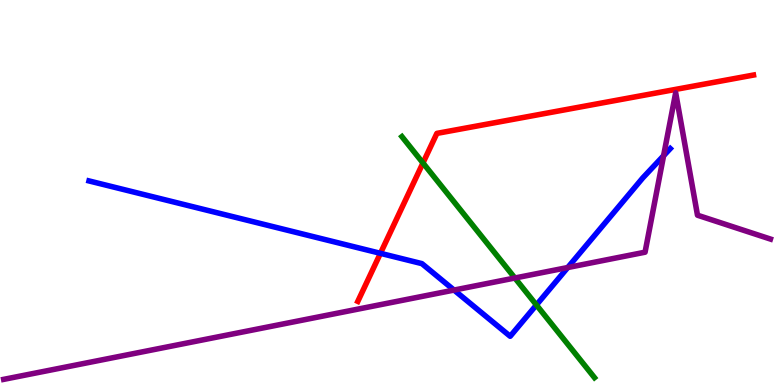[{'lines': ['blue', 'red'], 'intersections': [{'x': 4.91, 'y': 3.42}]}, {'lines': ['green', 'red'], 'intersections': [{'x': 5.46, 'y': 5.77}]}, {'lines': ['purple', 'red'], 'intersections': []}, {'lines': ['blue', 'green'], 'intersections': [{'x': 6.92, 'y': 2.08}]}, {'lines': ['blue', 'purple'], 'intersections': [{'x': 5.86, 'y': 2.47}, {'x': 7.33, 'y': 3.05}, {'x': 8.56, 'y': 5.96}]}, {'lines': ['green', 'purple'], 'intersections': [{'x': 6.64, 'y': 2.78}]}]